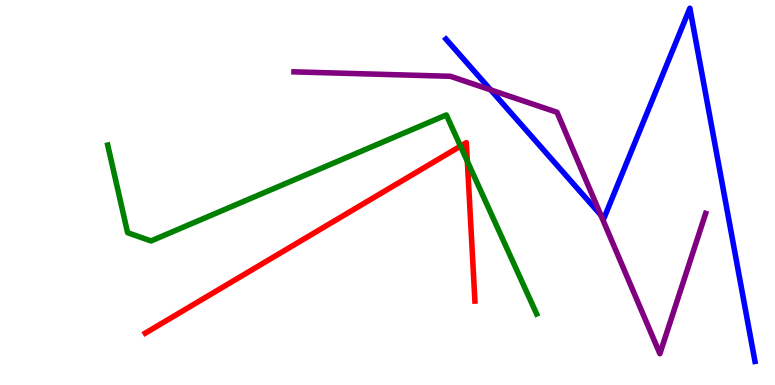[{'lines': ['blue', 'red'], 'intersections': []}, {'lines': ['green', 'red'], 'intersections': [{'x': 5.94, 'y': 6.2}, {'x': 6.03, 'y': 5.81}]}, {'lines': ['purple', 'red'], 'intersections': []}, {'lines': ['blue', 'green'], 'intersections': []}, {'lines': ['blue', 'purple'], 'intersections': [{'x': 6.33, 'y': 7.67}, {'x': 7.75, 'y': 4.42}]}, {'lines': ['green', 'purple'], 'intersections': []}]